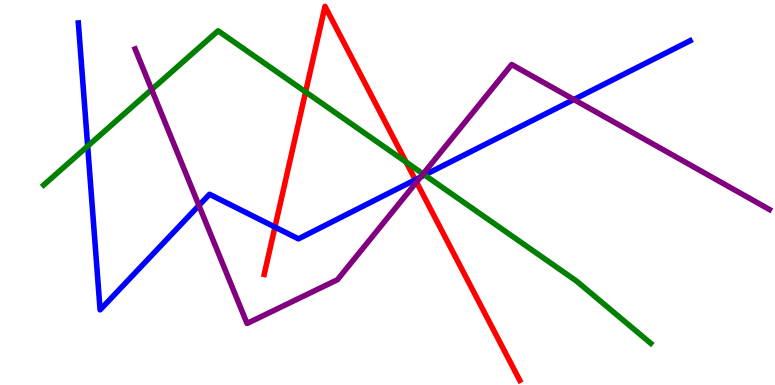[{'lines': ['blue', 'red'], 'intersections': [{'x': 3.55, 'y': 4.1}, {'x': 5.36, 'y': 5.33}]}, {'lines': ['green', 'red'], 'intersections': [{'x': 3.94, 'y': 7.61}, {'x': 5.24, 'y': 5.79}]}, {'lines': ['purple', 'red'], 'intersections': [{'x': 5.37, 'y': 5.27}]}, {'lines': ['blue', 'green'], 'intersections': [{'x': 1.13, 'y': 6.2}, {'x': 5.48, 'y': 5.45}]}, {'lines': ['blue', 'purple'], 'intersections': [{'x': 2.57, 'y': 4.66}, {'x': 5.43, 'y': 5.4}, {'x': 7.4, 'y': 7.41}]}, {'lines': ['green', 'purple'], 'intersections': [{'x': 1.96, 'y': 7.67}, {'x': 5.46, 'y': 5.48}]}]